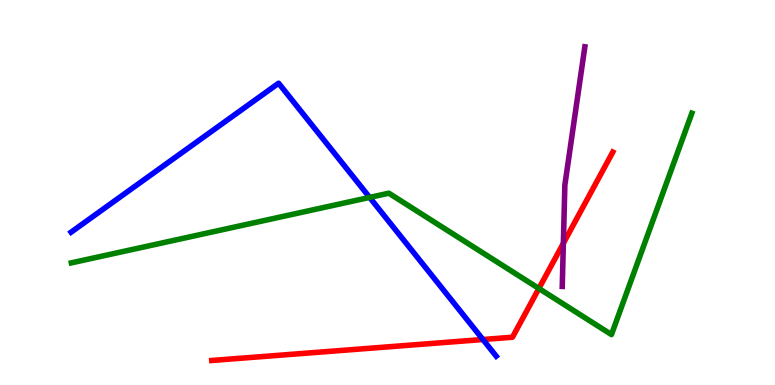[{'lines': ['blue', 'red'], 'intersections': [{'x': 6.23, 'y': 1.18}]}, {'lines': ['green', 'red'], 'intersections': [{'x': 6.95, 'y': 2.51}]}, {'lines': ['purple', 'red'], 'intersections': [{'x': 7.27, 'y': 3.68}]}, {'lines': ['blue', 'green'], 'intersections': [{'x': 4.77, 'y': 4.87}]}, {'lines': ['blue', 'purple'], 'intersections': []}, {'lines': ['green', 'purple'], 'intersections': []}]